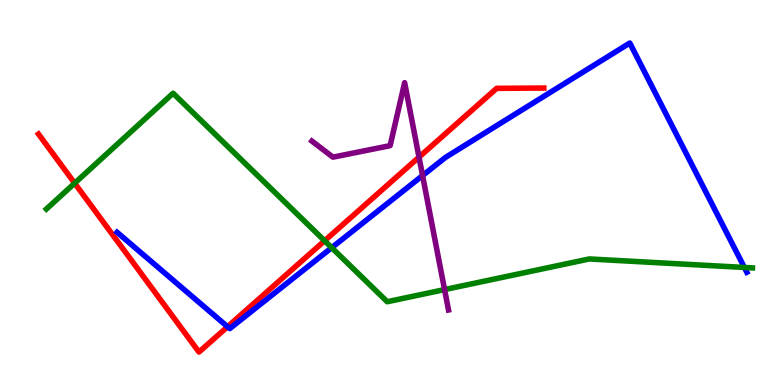[{'lines': ['blue', 'red'], 'intersections': [{'x': 2.94, 'y': 1.51}]}, {'lines': ['green', 'red'], 'intersections': [{'x': 0.963, 'y': 5.24}, {'x': 4.19, 'y': 3.75}]}, {'lines': ['purple', 'red'], 'intersections': [{'x': 5.41, 'y': 5.92}]}, {'lines': ['blue', 'green'], 'intersections': [{'x': 4.28, 'y': 3.57}, {'x': 9.6, 'y': 3.05}]}, {'lines': ['blue', 'purple'], 'intersections': [{'x': 5.45, 'y': 5.44}]}, {'lines': ['green', 'purple'], 'intersections': [{'x': 5.74, 'y': 2.48}]}]